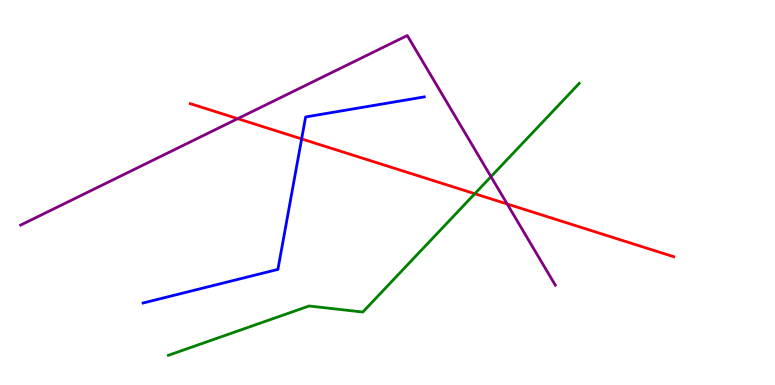[{'lines': ['blue', 'red'], 'intersections': [{'x': 3.89, 'y': 6.39}]}, {'lines': ['green', 'red'], 'intersections': [{'x': 6.13, 'y': 4.97}]}, {'lines': ['purple', 'red'], 'intersections': [{'x': 3.07, 'y': 6.92}, {'x': 6.54, 'y': 4.7}]}, {'lines': ['blue', 'green'], 'intersections': []}, {'lines': ['blue', 'purple'], 'intersections': []}, {'lines': ['green', 'purple'], 'intersections': [{'x': 6.34, 'y': 5.41}]}]